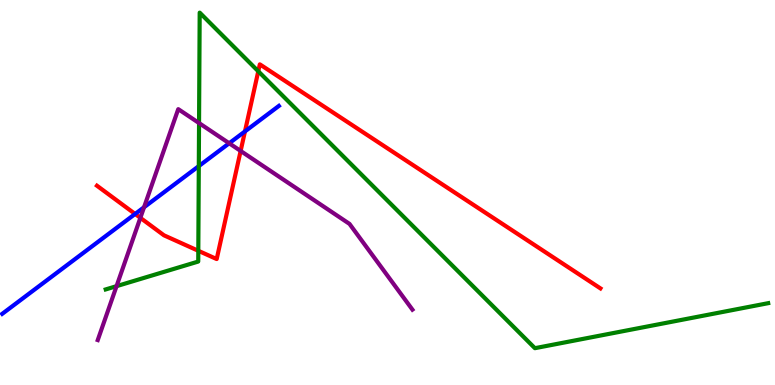[{'lines': ['blue', 'red'], 'intersections': [{'x': 1.74, 'y': 4.44}, {'x': 3.16, 'y': 6.59}]}, {'lines': ['green', 'red'], 'intersections': [{'x': 2.56, 'y': 3.49}, {'x': 3.33, 'y': 8.15}]}, {'lines': ['purple', 'red'], 'intersections': [{'x': 1.81, 'y': 4.34}, {'x': 3.1, 'y': 6.08}]}, {'lines': ['blue', 'green'], 'intersections': [{'x': 2.57, 'y': 5.69}]}, {'lines': ['blue', 'purple'], 'intersections': [{'x': 1.86, 'y': 4.62}, {'x': 2.96, 'y': 6.28}]}, {'lines': ['green', 'purple'], 'intersections': [{'x': 1.5, 'y': 2.57}, {'x': 2.57, 'y': 6.8}]}]